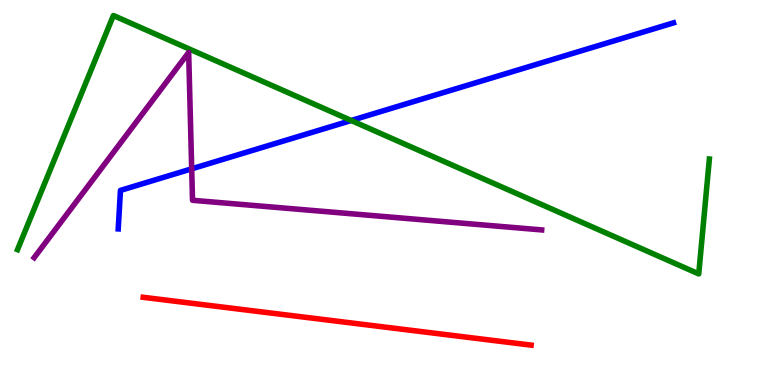[{'lines': ['blue', 'red'], 'intersections': []}, {'lines': ['green', 'red'], 'intersections': []}, {'lines': ['purple', 'red'], 'intersections': []}, {'lines': ['blue', 'green'], 'intersections': [{'x': 4.53, 'y': 6.87}]}, {'lines': ['blue', 'purple'], 'intersections': [{'x': 2.47, 'y': 5.61}]}, {'lines': ['green', 'purple'], 'intersections': []}]